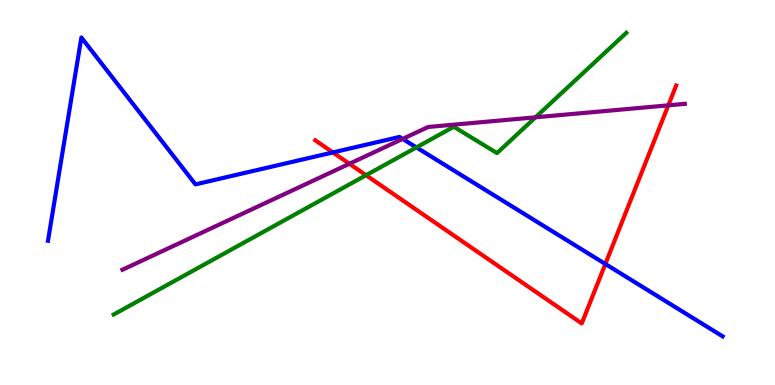[{'lines': ['blue', 'red'], 'intersections': [{'x': 4.3, 'y': 6.04}, {'x': 7.81, 'y': 3.14}]}, {'lines': ['green', 'red'], 'intersections': [{'x': 4.72, 'y': 5.45}]}, {'lines': ['purple', 'red'], 'intersections': [{'x': 4.51, 'y': 5.75}, {'x': 8.62, 'y': 7.26}]}, {'lines': ['blue', 'green'], 'intersections': [{'x': 5.37, 'y': 6.17}]}, {'lines': ['blue', 'purple'], 'intersections': [{'x': 5.2, 'y': 6.39}]}, {'lines': ['green', 'purple'], 'intersections': [{'x': 6.91, 'y': 6.95}]}]